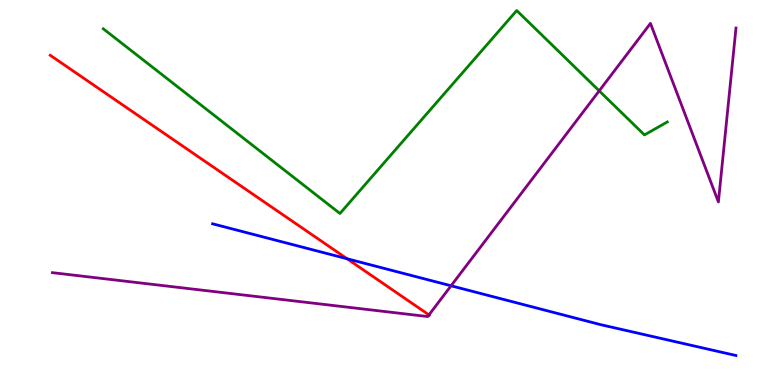[{'lines': ['blue', 'red'], 'intersections': [{'x': 4.48, 'y': 3.28}]}, {'lines': ['green', 'red'], 'intersections': []}, {'lines': ['purple', 'red'], 'intersections': [{'x': 5.53, 'y': 1.82}]}, {'lines': ['blue', 'green'], 'intersections': []}, {'lines': ['blue', 'purple'], 'intersections': [{'x': 5.82, 'y': 2.58}]}, {'lines': ['green', 'purple'], 'intersections': [{'x': 7.73, 'y': 7.64}]}]